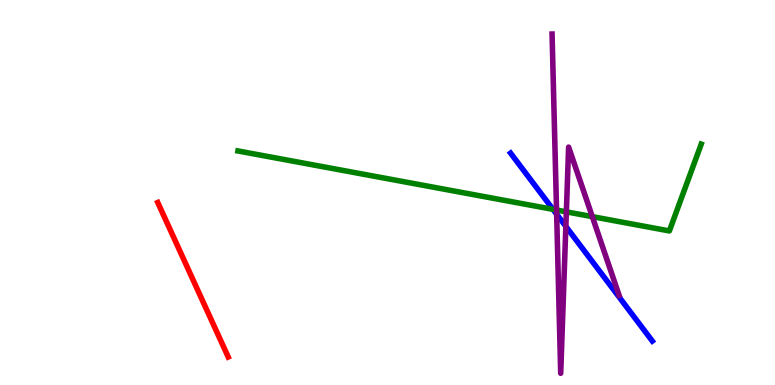[{'lines': ['blue', 'red'], 'intersections': []}, {'lines': ['green', 'red'], 'intersections': []}, {'lines': ['purple', 'red'], 'intersections': []}, {'lines': ['blue', 'green'], 'intersections': [{'x': 7.14, 'y': 4.56}]}, {'lines': ['blue', 'purple'], 'intersections': [{'x': 7.18, 'y': 4.44}, {'x': 7.3, 'y': 4.12}]}, {'lines': ['green', 'purple'], 'intersections': [{'x': 7.18, 'y': 4.54}, {'x': 7.31, 'y': 4.5}, {'x': 7.64, 'y': 4.37}]}]